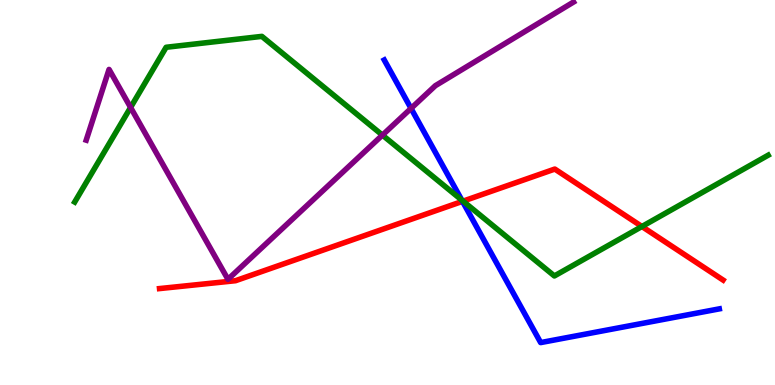[{'lines': ['blue', 'red'], 'intersections': [{'x': 5.97, 'y': 4.77}]}, {'lines': ['green', 'red'], 'intersections': [{'x': 5.97, 'y': 4.78}, {'x': 8.28, 'y': 4.12}]}, {'lines': ['purple', 'red'], 'intersections': []}, {'lines': ['blue', 'green'], 'intersections': [{'x': 5.96, 'y': 4.8}]}, {'lines': ['blue', 'purple'], 'intersections': [{'x': 5.3, 'y': 7.18}]}, {'lines': ['green', 'purple'], 'intersections': [{'x': 1.69, 'y': 7.21}, {'x': 4.93, 'y': 6.49}]}]